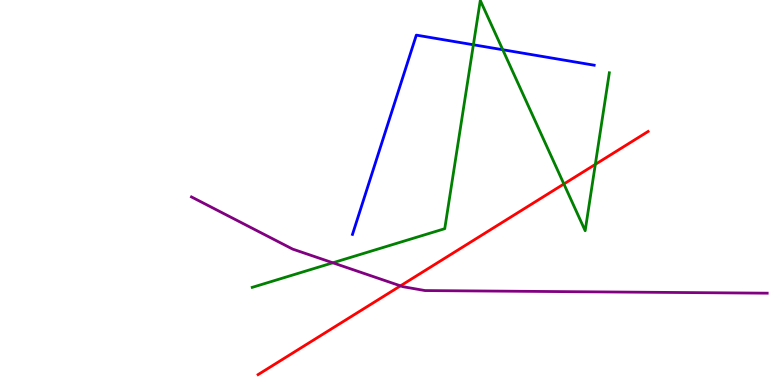[{'lines': ['blue', 'red'], 'intersections': []}, {'lines': ['green', 'red'], 'intersections': [{'x': 7.28, 'y': 5.22}, {'x': 7.68, 'y': 5.73}]}, {'lines': ['purple', 'red'], 'intersections': [{'x': 5.17, 'y': 2.58}]}, {'lines': ['blue', 'green'], 'intersections': [{'x': 6.11, 'y': 8.84}, {'x': 6.49, 'y': 8.71}]}, {'lines': ['blue', 'purple'], 'intersections': []}, {'lines': ['green', 'purple'], 'intersections': [{'x': 4.29, 'y': 3.17}]}]